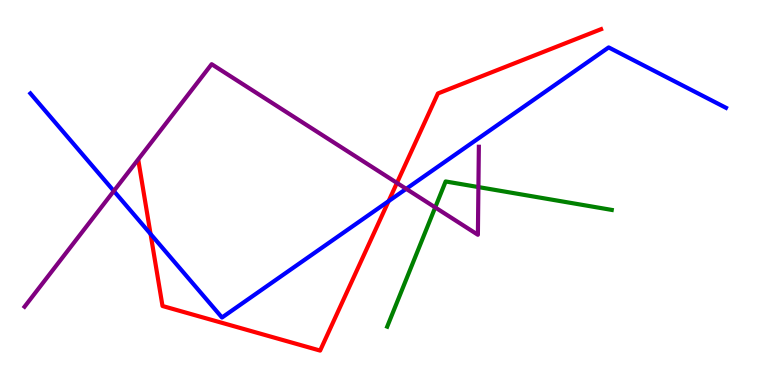[{'lines': ['blue', 'red'], 'intersections': [{'x': 1.94, 'y': 3.92}, {'x': 5.01, 'y': 4.78}]}, {'lines': ['green', 'red'], 'intersections': []}, {'lines': ['purple', 'red'], 'intersections': [{'x': 5.12, 'y': 5.25}]}, {'lines': ['blue', 'green'], 'intersections': []}, {'lines': ['blue', 'purple'], 'intersections': [{'x': 1.47, 'y': 5.04}, {'x': 5.24, 'y': 5.09}]}, {'lines': ['green', 'purple'], 'intersections': [{'x': 5.62, 'y': 4.61}, {'x': 6.17, 'y': 5.14}]}]